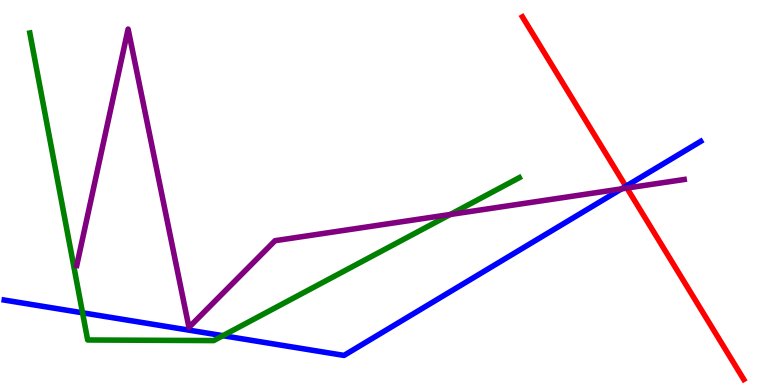[{'lines': ['blue', 'red'], 'intersections': [{'x': 8.08, 'y': 5.16}]}, {'lines': ['green', 'red'], 'intersections': []}, {'lines': ['purple', 'red'], 'intersections': [{'x': 8.09, 'y': 5.12}]}, {'lines': ['blue', 'green'], 'intersections': [{'x': 1.07, 'y': 1.88}, {'x': 2.88, 'y': 1.28}]}, {'lines': ['blue', 'purple'], 'intersections': [{'x': 8.02, 'y': 5.09}]}, {'lines': ['green', 'purple'], 'intersections': [{'x': 5.81, 'y': 4.43}]}]